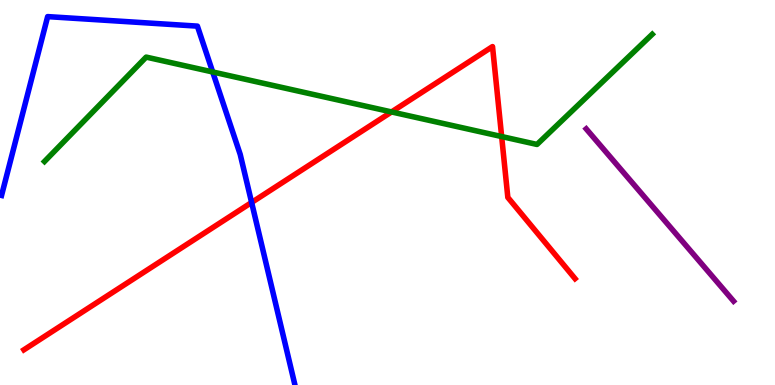[{'lines': ['blue', 'red'], 'intersections': [{'x': 3.25, 'y': 4.74}]}, {'lines': ['green', 'red'], 'intersections': [{'x': 5.05, 'y': 7.09}, {'x': 6.47, 'y': 6.45}]}, {'lines': ['purple', 'red'], 'intersections': []}, {'lines': ['blue', 'green'], 'intersections': [{'x': 2.74, 'y': 8.13}]}, {'lines': ['blue', 'purple'], 'intersections': []}, {'lines': ['green', 'purple'], 'intersections': []}]